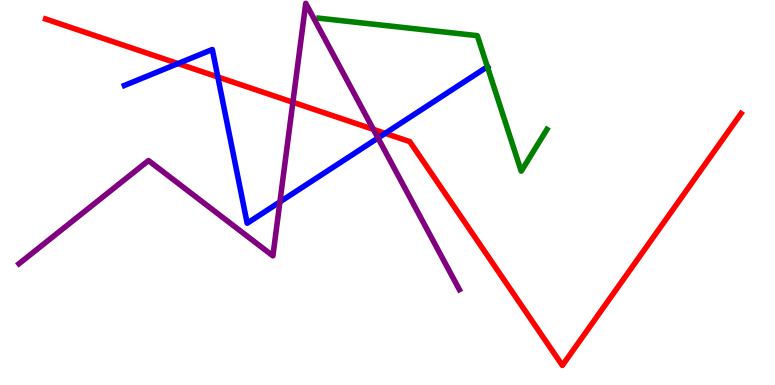[{'lines': ['blue', 'red'], 'intersections': [{'x': 2.3, 'y': 8.35}, {'x': 2.81, 'y': 8.0}, {'x': 4.97, 'y': 6.54}]}, {'lines': ['green', 'red'], 'intersections': []}, {'lines': ['purple', 'red'], 'intersections': [{'x': 3.78, 'y': 7.34}, {'x': 4.82, 'y': 6.64}]}, {'lines': ['blue', 'green'], 'intersections': [{'x': 6.29, 'y': 8.27}]}, {'lines': ['blue', 'purple'], 'intersections': [{'x': 3.61, 'y': 4.76}, {'x': 4.88, 'y': 6.42}]}, {'lines': ['green', 'purple'], 'intersections': []}]